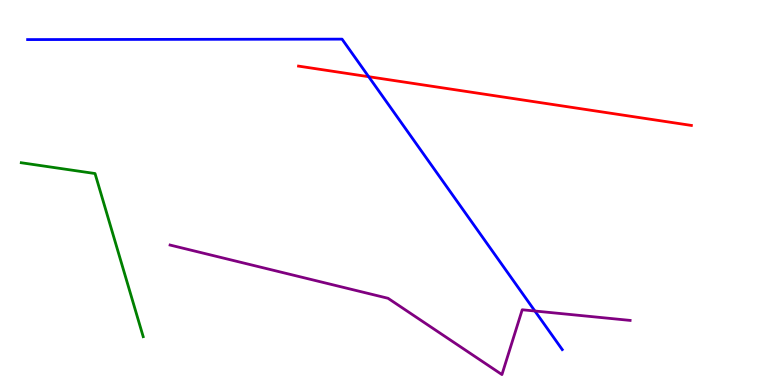[{'lines': ['blue', 'red'], 'intersections': [{'x': 4.76, 'y': 8.01}]}, {'lines': ['green', 'red'], 'intersections': []}, {'lines': ['purple', 'red'], 'intersections': []}, {'lines': ['blue', 'green'], 'intersections': []}, {'lines': ['blue', 'purple'], 'intersections': [{'x': 6.9, 'y': 1.92}]}, {'lines': ['green', 'purple'], 'intersections': []}]